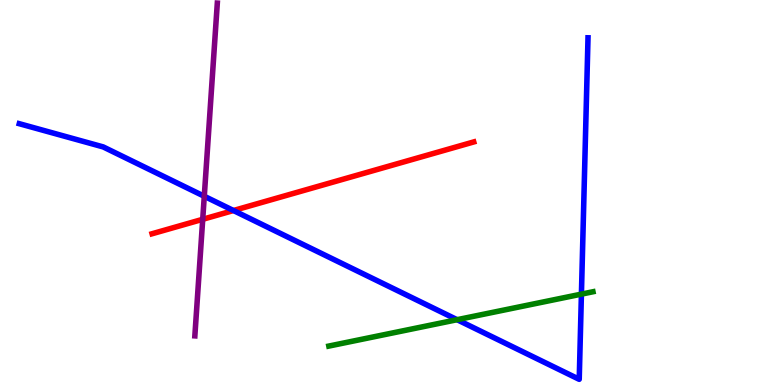[{'lines': ['blue', 'red'], 'intersections': [{'x': 3.01, 'y': 4.53}]}, {'lines': ['green', 'red'], 'intersections': []}, {'lines': ['purple', 'red'], 'intersections': [{'x': 2.62, 'y': 4.3}]}, {'lines': ['blue', 'green'], 'intersections': [{'x': 5.9, 'y': 1.7}, {'x': 7.5, 'y': 2.36}]}, {'lines': ['blue', 'purple'], 'intersections': [{'x': 2.64, 'y': 4.9}]}, {'lines': ['green', 'purple'], 'intersections': []}]